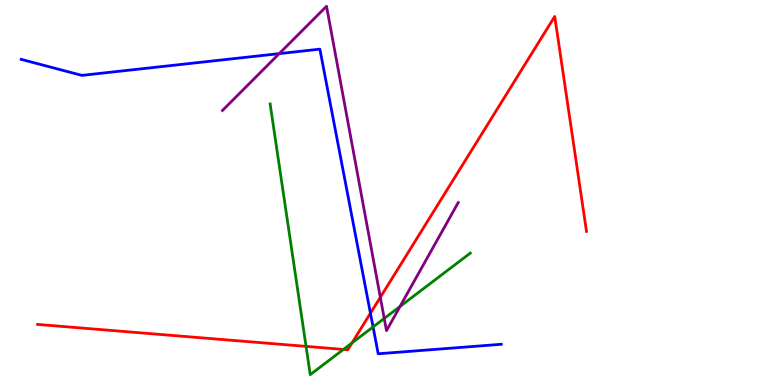[{'lines': ['blue', 'red'], 'intersections': [{'x': 4.78, 'y': 1.86}]}, {'lines': ['green', 'red'], 'intersections': [{'x': 3.95, 'y': 1.0}, {'x': 4.43, 'y': 0.924}, {'x': 4.54, 'y': 1.09}]}, {'lines': ['purple', 'red'], 'intersections': [{'x': 4.91, 'y': 2.28}]}, {'lines': ['blue', 'green'], 'intersections': [{'x': 4.81, 'y': 1.51}]}, {'lines': ['blue', 'purple'], 'intersections': [{'x': 3.6, 'y': 8.61}]}, {'lines': ['green', 'purple'], 'intersections': [{'x': 4.96, 'y': 1.73}, {'x': 5.16, 'y': 2.04}]}]